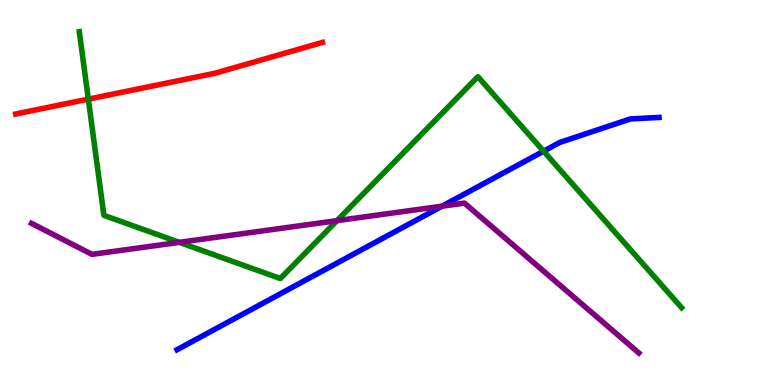[{'lines': ['blue', 'red'], 'intersections': []}, {'lines': ['green', 'red'], 'intersections': [{'x': 1.14, 'y': 7.42}]}, {'lines': ['purple', 'red'], 'intersections': []}, {'lines': ['blue', 'green'], 'intersections': [{'x': 7.01, 'y': 6.07}]}, {'lines': ['blue', 'purple'], 'intersections': [{'x': 5.7, 'y': 4.64}]}, {'lines': ['green', 'purple'], 'intersections': [{'x': 2.31, 'y': 3.71}, {'x': 4.35, 'y': 4.27}]}]